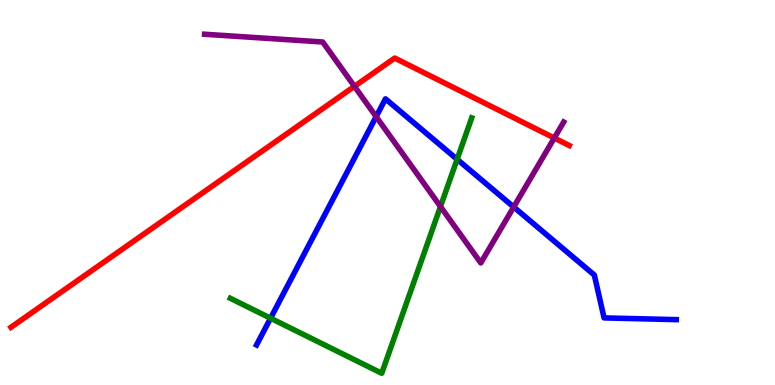[{'lines': ['blue', 'red'], 'intersections': []}, {'lines': ['green', 'red'], 'intersections': []}, {'lines': ['purple', 'red'], 'intersections': [{'x': 4.57, 'y': 7.76}, {'x': 7.15, 'y': 6.42}]}, {'lines': ['blue', 'green'], 'intersections': [{'x': 3.49, 'y': 1.73}, {'x': 5.9, 'y': 5.86}]}, {'lines': ['blue', 'purple'], 'intersections': [{'x': 4.85, 'y': 6.97}, {'x': 6.63, 'y': 4.62}]}, {'lines': ['green', 'purple'], 'intersections': [{'x': 5.68, 'y': 4.63}]}]